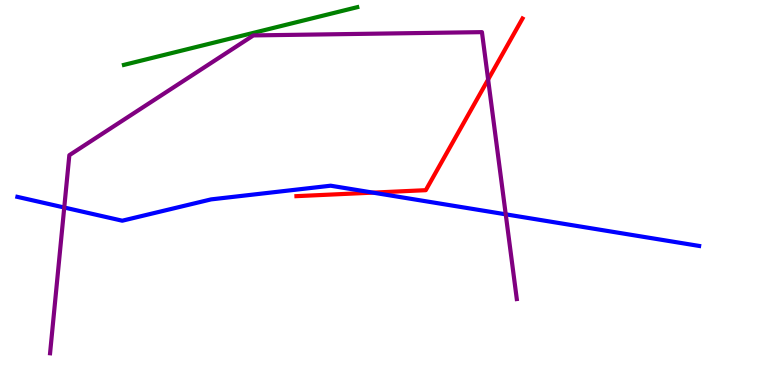[{'lines': ['blue', 'red'], 'intersections': [{'x': 4.81, 'y': 5.0}]}, {'lines': ['green', 'red'], 'intersections': []}, {'lines': ['purple', 'red'], 'intersections': [{'x': 6.3, 'y': 7.93}]}, {'lines': ['blue', 'green'], 'intersections': []}, {'lines': ['blue', 'purple'], 'intersections': [{'x': 0.829, 'y': 4.61}, {'x': 6.53, 'y': 4.43}]}, {'lines': ['green', 'purple'], 'intersections': []}]